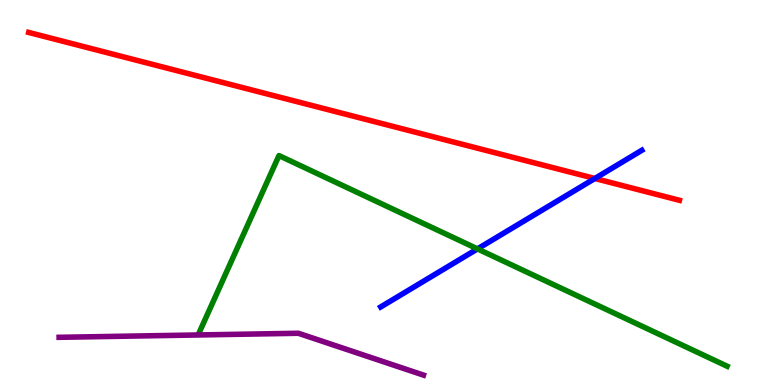[{'lines': ['blue', 'red'], 'intersections': [{'x': 7.68, 'y': 5.36}]}, {'lines': ['green', 'red'], 'intersections': []}, {'lines': ['purple', 'red'], 'intersections': []}, {'lines': ['blue', 'green'], 'intersections': [{'x': 6.16, 'y': 3.54}]}, {'lines': ['blue', 'purple'], 'intersections': []}, {'lines': ['green', 'purple'], 'intersections': []}]